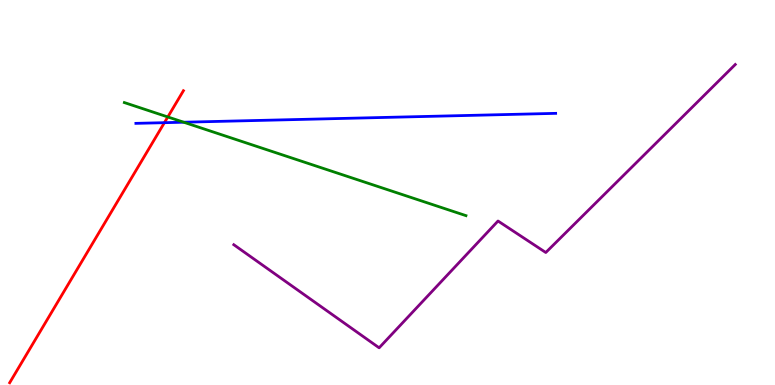[{'lines': ['blue', 'red'], 'intersections': [{'x': 2.12, 'y': 6.81}]}, {'lines': ['green', 'red'], 'intersections': [{'x': 2.17, 'y': 6.96}]}, {'lines': ['purple', 'red'], 'intersections': []}, {'lines': ['blue', 'green'], 'intersections': [{'x': 2.37, 'y': 6.83}]}, {'lines': ['blue', 'purple'], 'intersections': []}, {'lines': ['green', 'purple'], 'intersections': []}]